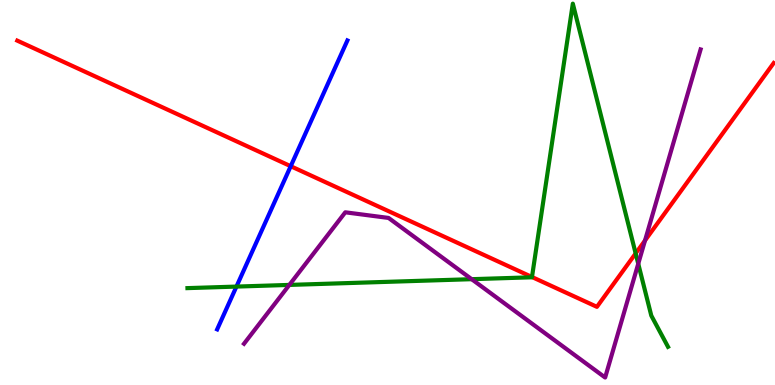[{'lines': ['blue', 'red'], 'intersections': [{'x': 3.75, 'y': 5.68}]}, {'lines': ['green', 'red'], 'intersections': [{'x': 6.86, 'y': 2.8}, {'x': 8.2, 'y': 3.42}]}, {'lines': ['purple', 'red'], 'intersections': [{'x': 8.32, 'y': 3.75}]}, {'lines': ['blue', 'green'], 'intersections': [{'x': 3.05, 'y': 2.56}]}, {'lines': ['blue', 'purple'], 'intersections': []}, {'lines': ['green', 'purple'], 'intersections': [{'x': 3.73, 'y': 2.6}, {'x': 6.09, 'y': 2.75}, {'x': 8.24, 'y': 3.15}]}]